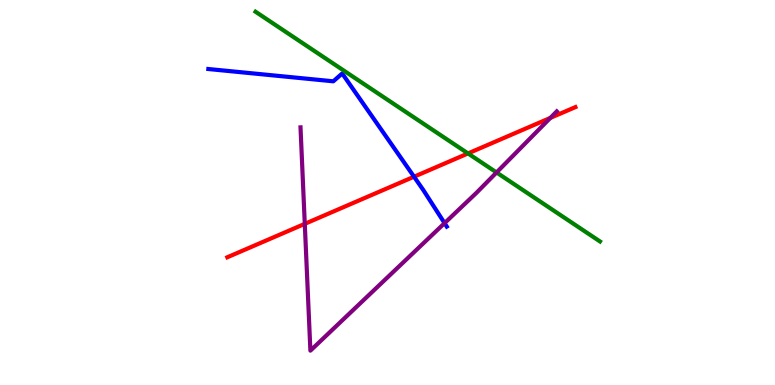[{'lines': ['blue', 'red'], 'intersections': [{'x': 5.34, 'y': 5.41}]}, {'lines': ['green', 'red'], 'intersections': [{'x': 6.04, 'y': 6.01}]}, {'lines': ['purple', 'red'], 'intersections': [{'x': 3.93, 'y': 4.19}, {'x': 7.1, 'y': 6.94}]}, {'lines': ['blue', 'green'], 'intersections': []}, {'lines': ['blue', 'purple'], 'intersections': [{'x': 5.74, 'y': 4.2}]}, {'lines': ['green', 'purple'], 'intersections': [{'x': 6.41, 'y': 5.52}]}]